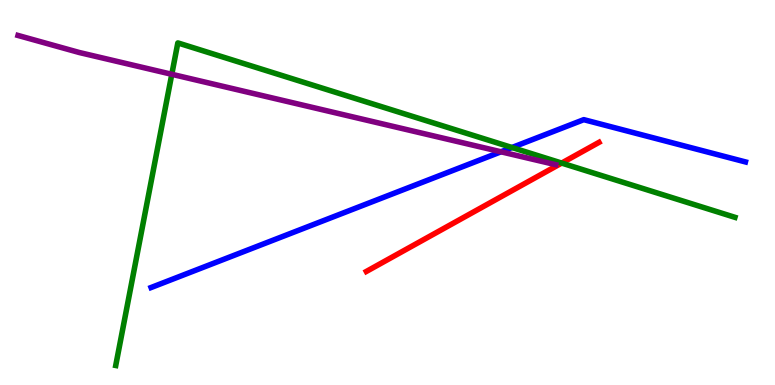[{'lines': ['blue', 'red'], 'intersections': []}, {'lines': ['green', 'red'], 'intersections': [{'x': 7.25, 'y': 5.76}]}, {'lines': ['purple', 'red'], 'intersections': []}, {'lines': ['blue', 'green'], 'intersections': [{'x': 6.61, 'y': 6.17}]}, {'lines': ['blue', 'purple'], 'intersections': [{'x': 6.46, 'y': 6.06}]}, {'lines': ['green', 'purple'], 'intersections': [{'x': 2.22, 'y': 8.07}]}]